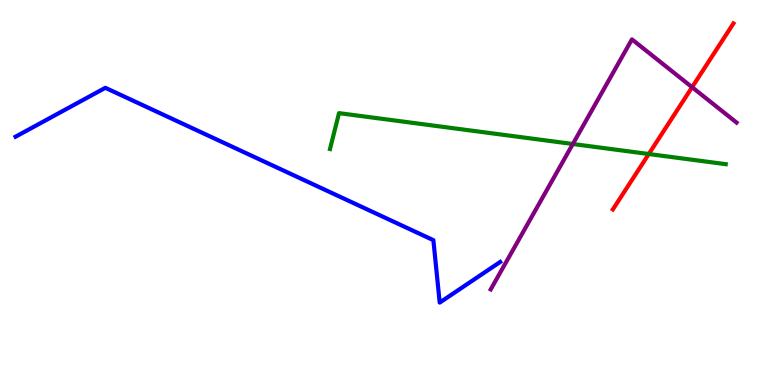[{'lines': ['blue', 'red'], 'intersections': []}, {'lines': ['green', 'red'], 'intersections': [{'x': 8.37, 'y': 6.0}]}, {'lines': ['purple', 'red'], 'intersections': [{'x': 8.93, 'y': 7.73}]}, {'lines': ['blue', 'green'], 'intersections': []}, {'lines': ['blue', 'purple'], 'intersections': []}, {'lines': ['green', 'purple'], 'intersections': [{'x': 7.39, 'y': 6.26}]}]